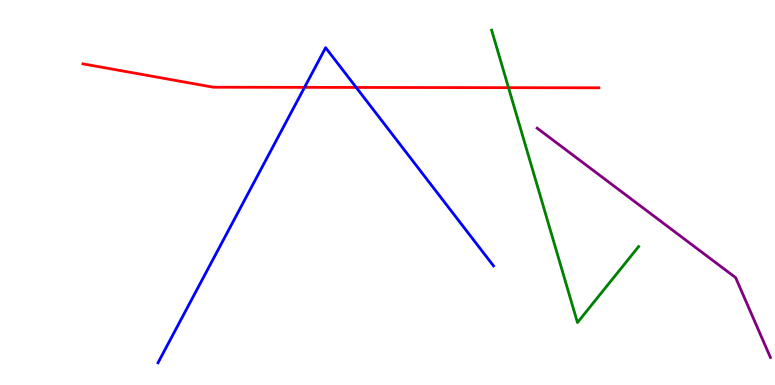[{'lines': ['blue', 'red'], 'intersections': [{'x': 3.93, 'y': 7.73}, {'x': 4.6, 'y': 7.73}]}, {'lines': ['green', 'red'], 'intersections': [{'x': 6.56, 'y': 7.72}]}, {'lines': ['purple', 'red'], 'intersections': []}, {'lines': ['blue', 'green'], 'intersections': []}, {'lines': ['blue', 'purple'], 'intersections': []}, {'lines': ['green', 'purple'], 'intersections': []}]